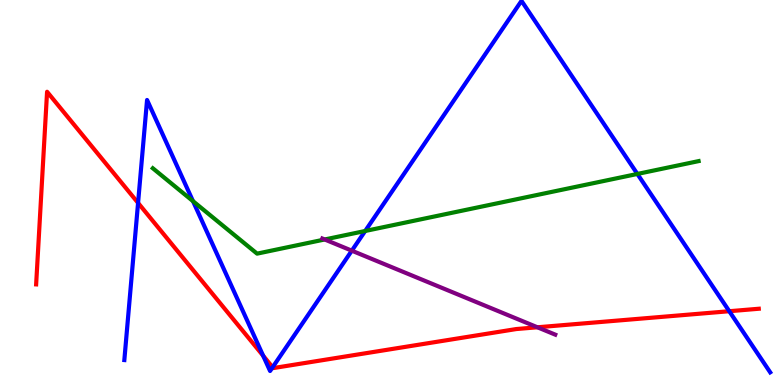[{'lines': ['blue', 'red'], 'intersections': [{'x': 1.78, 'y': 4.73}, {'x': 3.4, 'y': 0.76}, {'x': 3.52, 'y': 0.46}, {'x': 9.41, 'y': 1.92}]}, {'lines': ['green', 'red'], 'intersections': []}, {'lines': ['purple', 'red'], 'intersections': [{'x': 6.93, 'y': 1.5}]}, {'lines': ['blue', 'green'], 'intersections': [{'x': 2.49, 'y': 4.77}, {'x': 4.71, 'y': 4.0}, {'x': 8.22, 'y': 5.48}]}, {'lines': ['blue', 'purple'], 'intersections': [{'x': 4.54, 'y': 3.49}]}, {'lines': ['green', 'purple'], 'intersections': [{'x': 4.19, 'y': 3.78}]}]